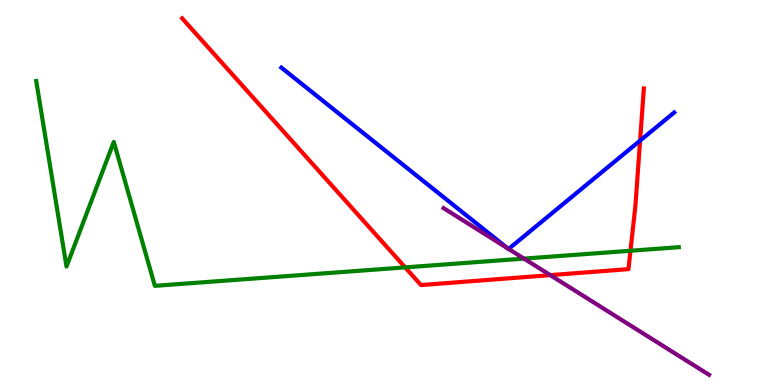[{'lines': ['blue', 'red'], 'intersections': [{'x': 8.26, 'y': 6.35}]}, {'lines': ['green', 'red'], 'intersections': [{'x': 5.23, 'y': 3.06}, {'x': 8.14, 'y': 3.49}]}, {'lines': ['purple', 'red'], 'intersections': [{'x': 7.1, 'y': 2.85}]}, {'lines': ['blue', 'green'], 'intersections': []}, {'lines': ['blue', 'purple'], 'intersections': [{'x': 6.55, 'y': 3.55}, {'x': 6.56, 'y': 3.53}]}, {'lines': ['green', 'purple'], 'intersections': [{'x': 6.76, 'y': 3.28}]}]